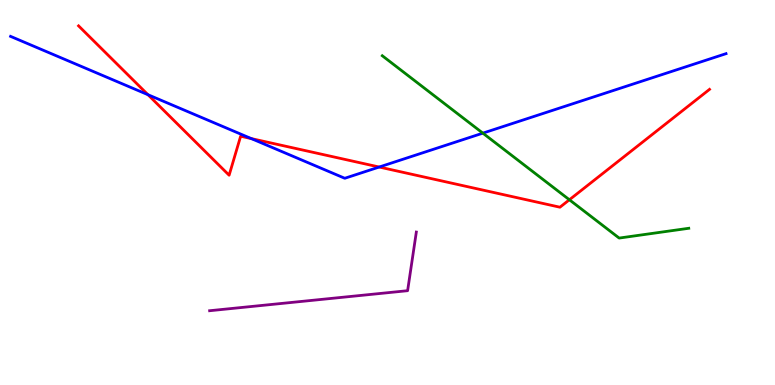[{'lines': ['blue', 'red'], 'intersections': [{'x': 1.91, 'y': 7.54}, {'x': 3.24, 'y': 6.4}, {'x': 4.89, 'y': 5.66}]}, {'lines': ['green', 'red'], 'intersections': [{'x': 7.35, 'y': 4.81}]}, {'lines': ['purple', 'red'], 'intersections': []}, {'lines': ['blue', 'green'], 'intersections': [{'x': 6.23, 'y': 6.54}]}, {'lines': ['blue', 'purple'], 'intersections': []}, {'lines': ['green', 'purple'], 'intersections': []}]